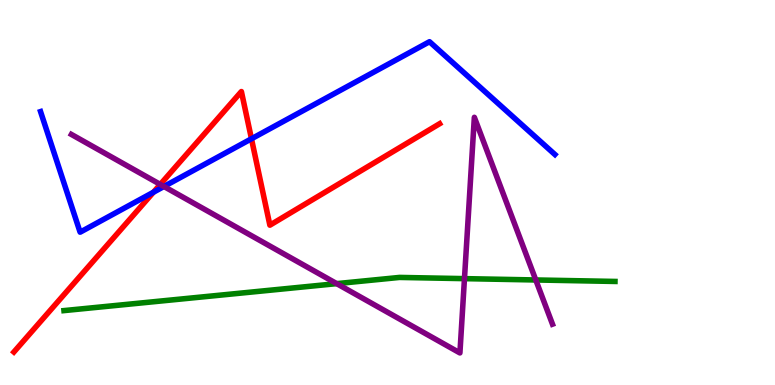[{'lines': ['blue', 'red'], 'intersections': [{'x': 1.98, 'y': 5.01}, {'x': 3.24, 'y': 6.4}]}, {'lines': ['green', 'red'], 'intersections': []}, {'lines': ['purple', 'red'], 'intersections': [{'x': 2.07, 'y': 5.21}]}, {'lines': ['blue', 'green'], 'intersections': []}, {'lines': ['blue', 'purple'], 'intersections': [{'x': 2.12, 'y': 5.16}]}, {'lines': ['green', 'purple'], 'intersections': [{'x': 4.34, 'y': 2.63}, {'x': 5.99, 'y': 2.76}, {'x': 6.91, 'y': 2.73}]}]